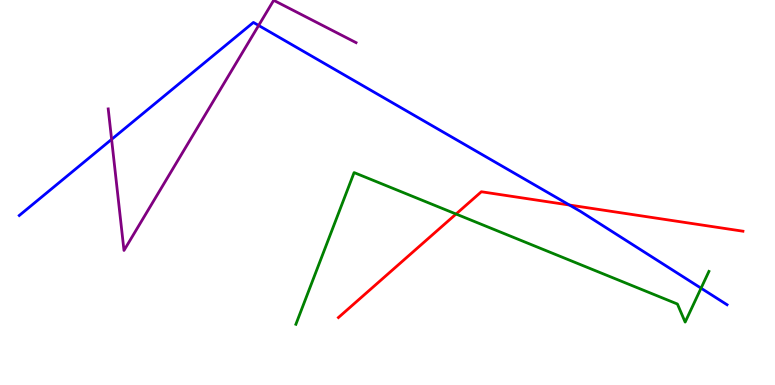[{'lines': ['blue', 'red'], 'intersections': [{'x': 7.35, 'y': 4.67}]}, {'lines': ['green', 'red'], 'intersections': [{'x': 5.88, 'y': 4.44}]}, {'lines': ['purple', 'red'], 'intersections': []}, {'lines': ['blue', 'green'], 'intersections': [{'x': 9.05, 'y': 2.51}]}, {'lines': ['blue', 'purple'], 'intersections': [{'x': 1.44, 'y': 6.38}, {'x': 3.34, 'y': 9.34}]}, {'lines': ['green', 'purple'], 'intersections': []}]